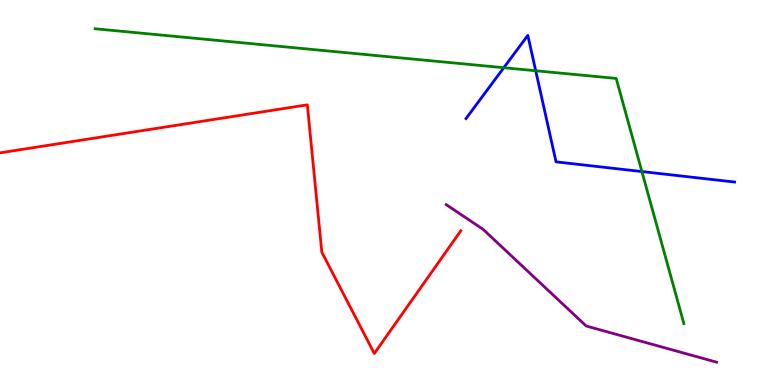[{'lines': ['blue', 'red'], 'intersections': []}, {'lines': ['green', 'red'], 'intersections': []}, {'lines': ['purple', 'red'], 'intersections': []}, {'lines': ['blue', 'green'], 'intersections': [{'x': 6.5, 'y': 8.24}, {'x': 6.91, 'y': 8.16}, {'x': 8.28, 'y': 5.54}]}, {'lines': ['blue', 'purple'], 'intersections': []}, {'lines': ['green', 'purple'], 'intersections': []}]